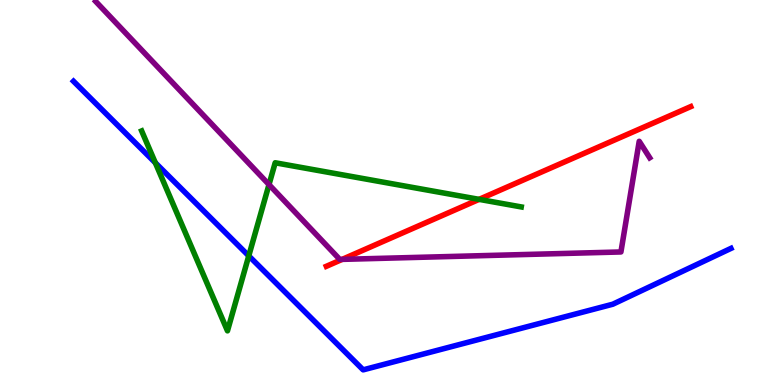[{'lines': ['blue', 'red'], 'intersections': []}, {'lines': ['green', 'red'], 'intersections': [{'x': 6.18, 'y': 4.82}]}, {'lines': ['purple', 'red'], 'intersections': [{'x': 4.42, 'y': 3.26}]}, {'lines': ['blue', 'green'], 'intersections': [{'x': 2.0, 'y': 5.77}, {'x': 3.21, 'y': 3.35}]}, {'lines': ['blue', 'purple'], 'intersections': []}, {'lines': ['green', 'purple'], 'intersections': [{'x': 3.47, 'y': 5.21}]}]